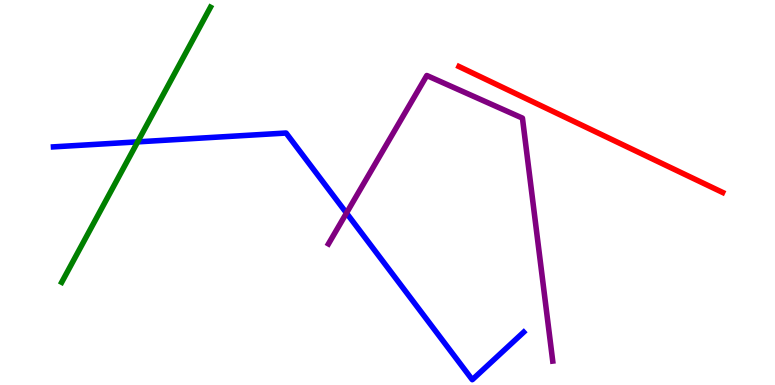[{'lines': ['blue', 'red'], 'intersections': []}, {'lines': ['green', 'red'], 'intersections': []}, {'lines': ['purple', 'red'], 'intersections': []}, {'lines': ['blue', 'green'], 'intersections': [{'x': 1.78, 'y': 6.32}]}, {'lines': ['blue', 'purple'], 'intersections': [{'x': 4.47, 'y': 4.47}]}, {'lines': ['green', 'purple'], 'intersections': []}]